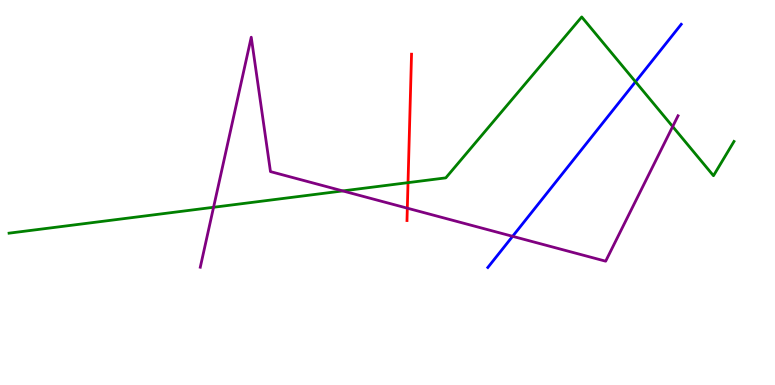[{'lines': ['blue', 'red'], 'intersections': []}, {'lines': ['green', 'red'], 'intersections': [{'x': 5.26, 'y': 5.26}]}, {'lines': ['purple', 'red'], 'intersections': [{'x': 5.26, 'y': 4.59}]}, {'lines': ['blue', 'green'], 'intersections': [{'x': 8.2, 'y': 7.88}]}, {'lines': ['blue', 'purple'], 'intersections': [{'x': 6.61, 'y': 3.86}]}, {'lines': ['green', 'purple'], 'intersections': [{'x': 2.76, 'y': 4.62}, {'x': 4.42, 'y': 5.04}, {'x': 8.68, 'y': 6.71}]}]